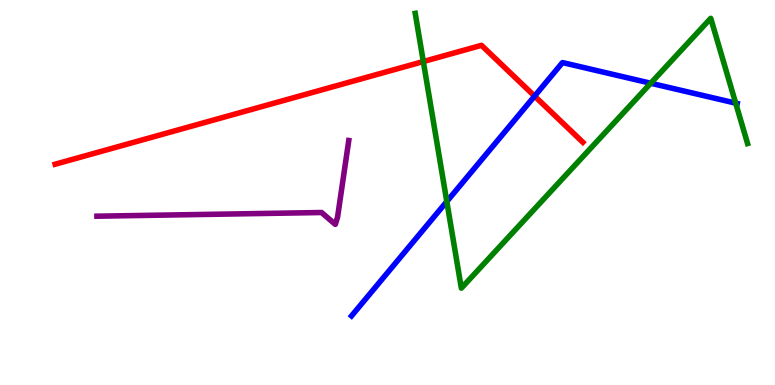[{'lines': ['blue', 'red'], 'intersections': [{'x': 6.9, 'y': 7.5}]}, {'lines': ['green', 'red'], 'intersections': [{'x': 5.46, 'y': 8.4}]}, {'lines': ['purple', 'red'], 'intersections': []}, {'lines': ['blue', 'green'], 'intersections': [{'x': 5.77, 'y': 4.77}, {'x': 8.4, 'y': 7.84}, {'x': 9.49, 'y': 7.32}]}, {'lines': ['blue', 'purple'], 'intersections': []}, {'lines': ['green', 'purple'], 'intersections': []}]